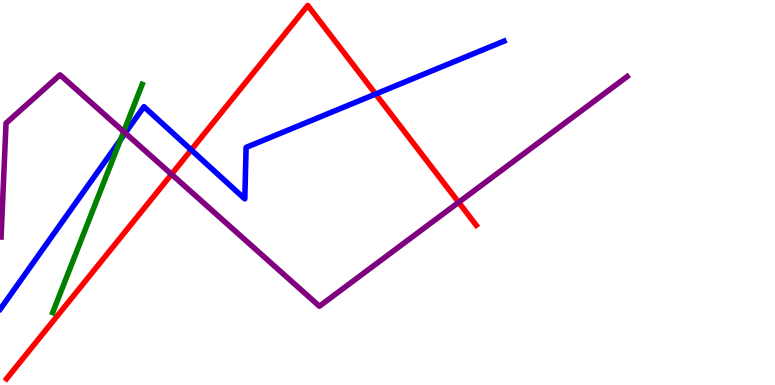[{'lines': ['blue', 'red'], 'intersections': [{'x': 2.47, 'y': 6.11}, {'x': 4.85, 'y': 7.56}]}, {'lines': ['green', 'red'], 'intersections': []}, {'lines': ['purple', 'red'], 'intersections': [{'x': 2.21, 'y': 5.47}, {'x': 5.92, 'y': 4.75}]}, {'lines': ['blue', 'green'], 'intersections': [{'x': 1.55, 'y': 6.37}]}, {'lines': ['blue', 'purple'], 'intersections': [{'x': 1.62, 'y': 6.54}]}, {'lines': ['green', 'purple'], 'intersections': [{'x': 1.6, 'y': 6.58}]}]